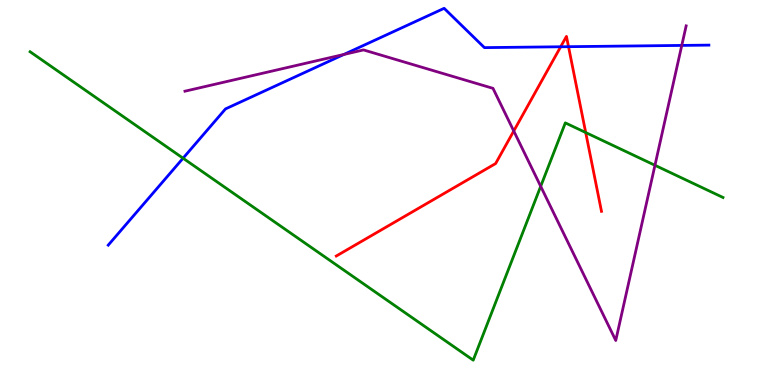[{'lines': ['blue', 'red'], 'intersections': [{'x': 7.23, 'y': 8.79}, {'x': 7.34, 'y': 8.79}]}, {'lines': ['green', 'red'], 'intersections': [{'x': 7.56, 'y': 6.56}]}, {'lines': ['purple', 'red'], 'intersections': [{'x': 6.63, 'y': 6.6}]}, {'lines': ['blue', 'green'], 'intersections': [{'x': 2.36, 'y': 5.89}]}, {'lines': ['blue', 'purple'], 'intersections': [{'x': 4.44, 'y': 8.59}, {'x': 8.8, 'y': 8.82}]}, {'lines': ['green', 'purple'], 'intersections': [{'x': 6.98, 'y': 5.16}, {'x': 8.45, 'y': 5.71}]}]